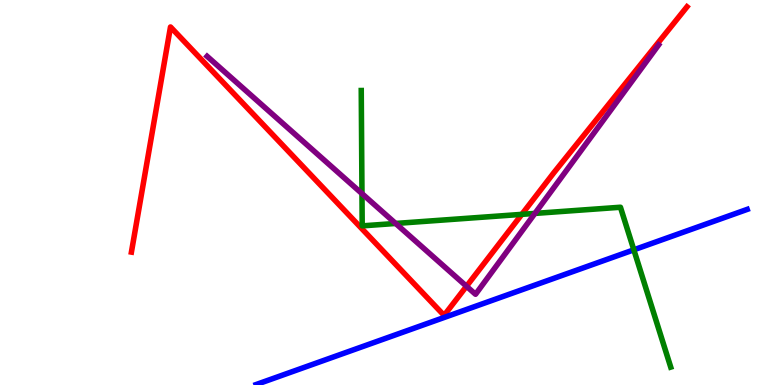[{'lines': ['blue', 'red'], 'intersections': []}, {'lines': ['green', 'red'], 'intersections': [{'x': 6.73, 'y': 4.43}]}, {'lines': ['purple', 'red'], 'intersections': [{'x': 6.02, 'y': 2.56}]}, {'lines': ['blue', 'green'], 'intersections': [{'x': 8.18, 'y': 3.51}]}, {'lines': ['blue', 'purple'], 'intersections': []}, {'lines': ['green', 'purple'], 'intersections': [{'x': 4.67, 'y': 4.97}, {'x': 5.11, 'y': 4.2}, {'x': 6.9, 'y': 4.46}]}]